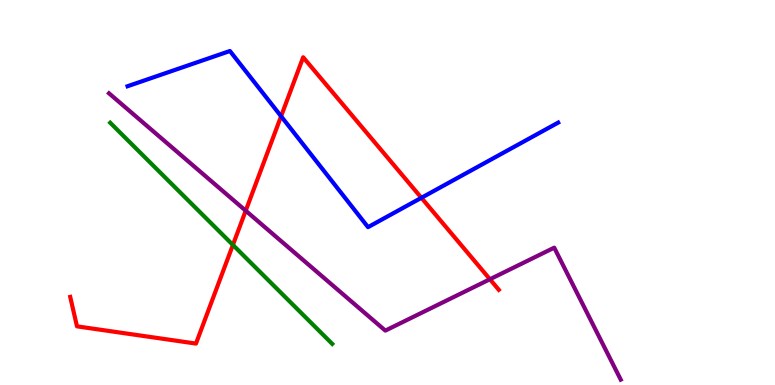[{'lines': ['blue', 'red'], 'intersections': [{'x': 3.63, 'y': 6.98}, {'x': 5.44, 'y': 4.86}]}, {'lines': ['green', 'red'], 'intersections': [{'x': 3.01, 'y': 3.64}]}, {'lines': ['purple', 'red'], 'intersections': [{'x': 3.17, 'y': 4.53}, {'x': 6.32, 'y': 2.75}]}, {'lines': ['blue', 'green'], 'intersections': []}, {'lines': ['blue', 'purple'], 'intersections': []}, {'lines': ['green', 'purple'], 'intersections': []}]